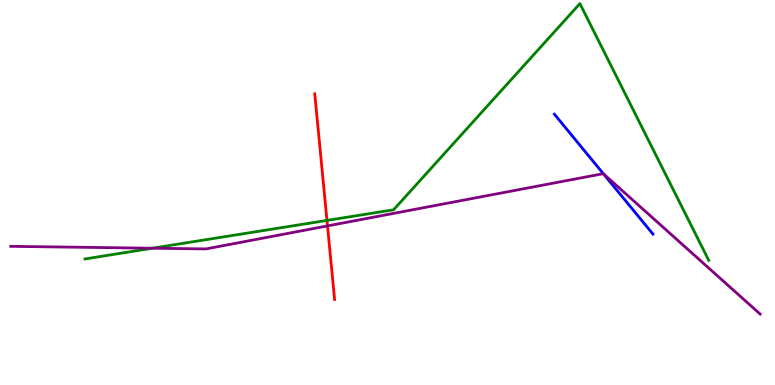[{'lines': ['blue', 'red'], 'intersections': []}, {'lines': ['green', 'red'], 'intersections': [{'x': 4.22, 'y': 4.28}]}, {'lines': ['purple', 'red'], 'intersections': [{'x': 4.23, 'y': 4.13}]}, {'lines': ['blue', 'green'], 'intersections': []}, {'lines': ['blue', 'purple'], 'intersections': [{'x': 7.78, 'y': 5.49}]}, {'lines': ['green', 'purple'], 'intersections': [{'x': 1.97, 'y': 3.55}]}]